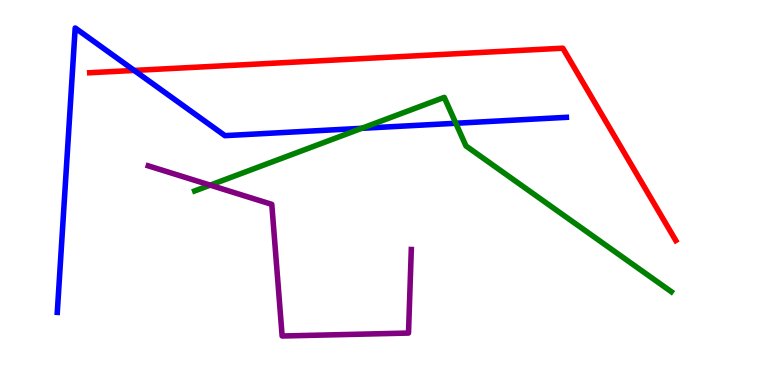[{'lines': ['blue', 'red'], 'intersections': [{'x': 1.73, 'y': 8.17}]}, {'lines': ['green', 'red'], 'intersections': []}, {'lines': ['purple', 'red'], 'intersections': []}, {'lines': ['blue', 'green'], 'intersections': [{'x': 4.67, 'y': 6.67}, {'x': 5.88, 'y': 6.8}]}, {'lines': ['blue', 'purple'], 'intersections': []}, {'lines': ['green', 'purple'], 'intersections': [{'x': 2.71, 'y': 5.19}]}]